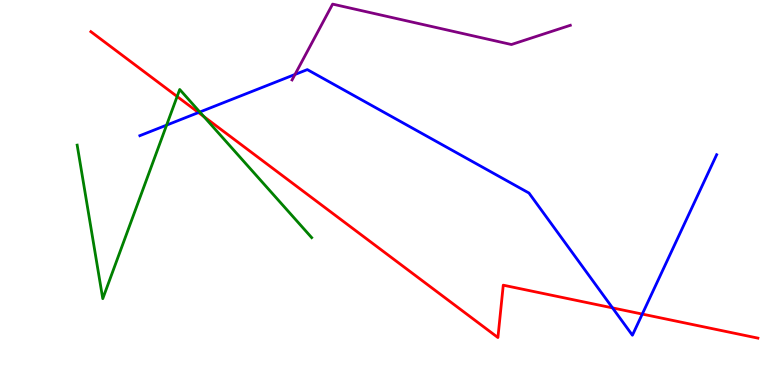[{'lines': ['blue', 'red'], 'intersections': [{'x': 2.56, 'y': 7.08}, {'x': 7.9, 'y': 2.0}, {'x': 8.29, 'y': 1.84}]}, {'lines': ['green', 'red'], 'intersections': [{'x': 2.29, 'y': 7.49}, {'x': 2.63, 'y': 6.97}]}, {'lines': ['purple', 'red'], 'intersections': []}, {'lines': ['blue', 'green'], 'intersections': [{'x': 2.15, 'y': 6.75}, {'x': 2.58, 'y': 7.09}]}, {'lines': ['blue', 'purple'], 'intersections': [{'x': 3.81, 'y': 8.07}]}, {'lines': ['green', 'purple'], 'intersections': []}]